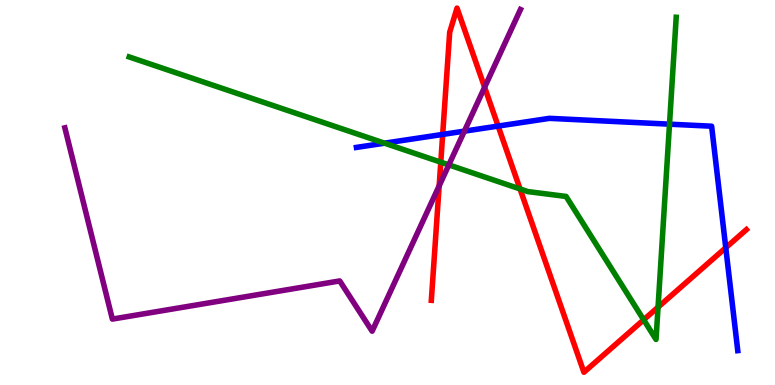[{'lines': ['blue', 'red'], 'intersections': [{'x': 5.71, 'y': 6.51}, {'x': 6.43, 'y': 6.73}, {'x': 9.36, 'y': 3.57}]}, {'lines': ['green', 'red'], 'intersections': [{'x': 5.69, 'y': 5.79}, {'x': 6.71, 'y': 5.09}, {'x': 8.31, 'y': 1.69}, {'x': 8.49, 'y': 2.02}]}, {'lines': ['purple', 'red'], 'intersections': [{'x': 5.67, 'y': 5.17}, {'x': 6.25, 'y': 7.73}]}, {'lines': ['blue', 'green'], 'intersections': [{'x': 4.96, 'y': 6.28}, {'x': 8.64, 'y': 6.77}]}, {'lines': ['blue', 'purple'], 'intersections': [{'x': 5.99, 'y': 6.59}]}, {'lines': ['green', 'purple'], 'intersections': [{'x': 5.79, 'y': 5.72}]}]